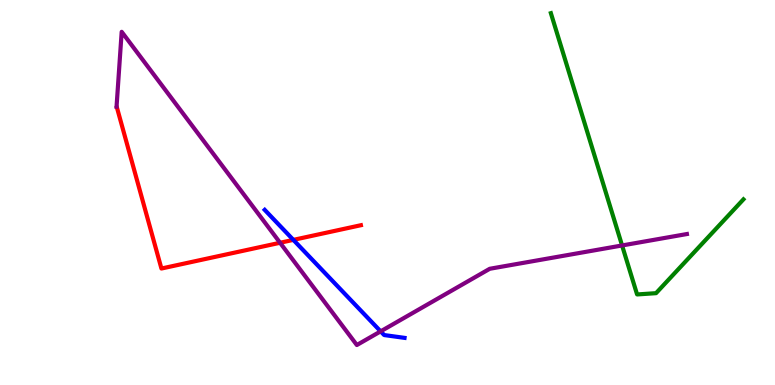[{'lines': ['blue', 'red'], 'intersections': [{'x': 3.79, 'y': 3.77}]}, {'lines': ['green', 'red'], 'intersections': []}, {'lines': ['purple', 'red'], 'intersections': [{'x': 3.61, 'y': 3.69}]}, {'lines': ['blue', 'green'], 'intersections': []}, {'lines': ['blue', 'purple'], 'intersections': [{'x': 4.91, 'y': 1.39}]}, {'lines': ['green', 'purple'], 'intersections': [{'x': 8.03, 'y': 3.62}]}]